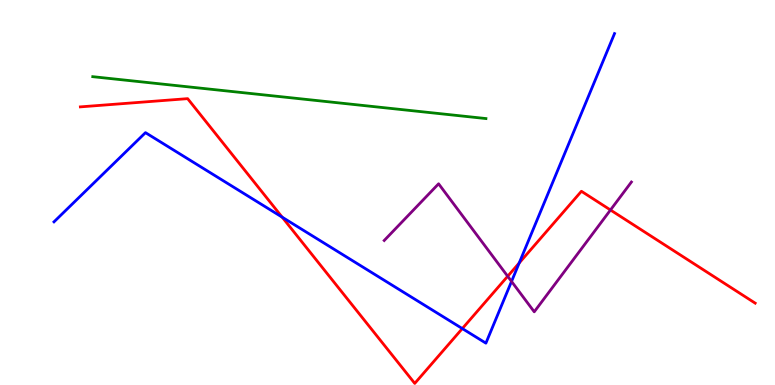[{'lines': ['blue', 'red'], 'intersections': [{'x': 3.64, 'y': 4.36}, {'x': 5.97, 'y': 1.47}, {'x': 6.7, 'y': 3.17}]}, {'lines': ['green', 'red'], 'intersections': []}, {'lines': ['purple', 'red'], 'intersections': [{'x': 6.55, 'y': 2.82}, {'x': 7.88, 'y': 4.55}]}, {'lines': ['blue', 'green'], 'intersections': []}, {'lines': ['blue', 'purple'], 'intersections': [{'x': 6.6, 'y': 2.69}]}, {'lines': ['green', 'purple'], 'intersections': []}]